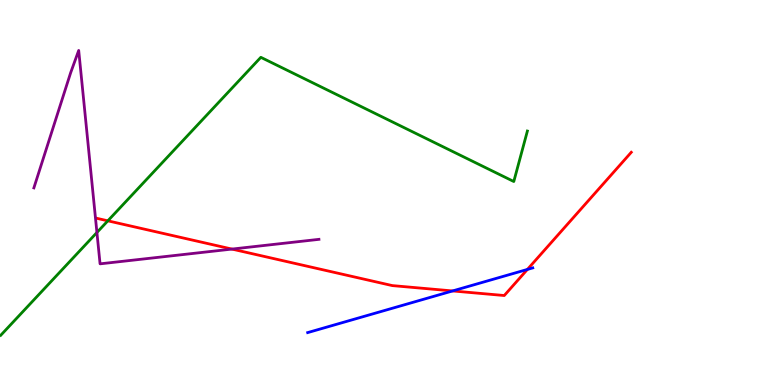[{'lines': ['blue', 'red'], 'intersections': [{'x': 5.84, 'y': 2.44}, {'x': 6.81, 'y': 3.0}]}, {'lines': ['green', 'red'], 'intersections': [{'x': 1.39, 'y': 4.26}]}, {'lines': ['purple', 'red'], 'intersections': [{'x': 2.99, 'y': 3.53}]}, {'lines': ['blue', 'green'], 'intersections': []}, {'lines': ['blue', 'purple'], 'intersections': []}, {'lines': ['green', 'purple'], 'intersections': [{'x': 1.25, 'y': 3.96}]}]